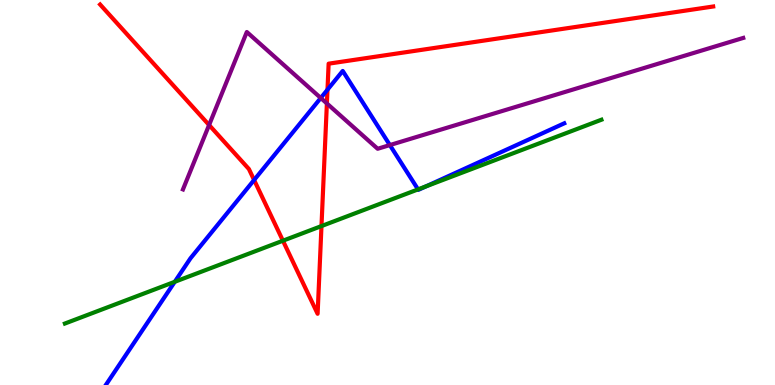[{'lines': ['blue', 'red'], 'intersections': [{'x': 3.28, 'y': 5.32}, {'x': 4.23, 'y': 7.67}]}, {'lines': ['green', 'red'], 'intersections': [{'x': 3.65, 'y': 3.75}, {'x': 4.15, 'y': 4.13}]}, {'lines': ['purple', 'red'], 'intersections': [{'x': 2.7, 'y': 6.75}, {'x': 4.22, 'y': 7.31}]}, {'lines': ['blue', 'green'], 'intersections': [{'x': 2.26, 'y': 2.68}, {'x': 5.39, 'y': 5.08}, {'x': 5.5, 'y': 5.16}]}, {'lines': ['blue', 'purple'], 'intersections': [{'x': 4.14, 'y': 7.45}, {'x': 5.03, 'y': 6.23}]}, {'lines': ['green', 'purple'], 'intersections': []}]